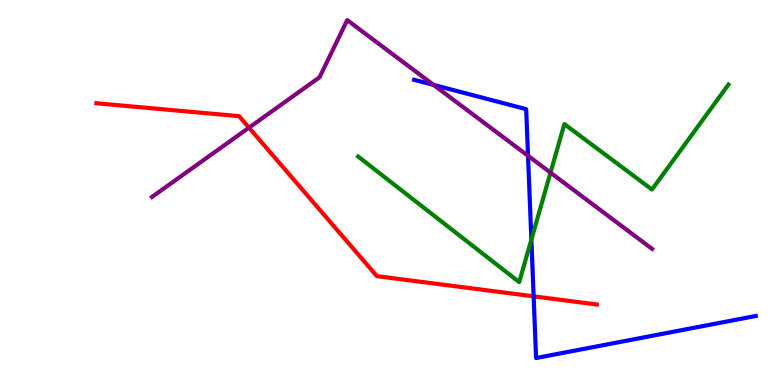[{'lines': ['blue', 'red'], 'intersections': [{'x': 6.89, 'y': 2.3}]}, {'lines': ['green', 'red'], 'intersections': []}, {'lines': ['purple', 'red'], 'intersections': [{'x': 3.21, 'y': 6.68}]}, {'lines': ['blue', 'green'], 'intersections': [{'x': 6.86, 'y': 3.78}]}, {'lines': ['blue', 'purple'], 'intersections': [{'x': 5.59, 'y': 7.79}, {'x': 6.81, 'y': 5.95}]}, {'lines': ['green', 'purple'], 'intersections': [{'x': 7.1, 'y': 5.52}]}]